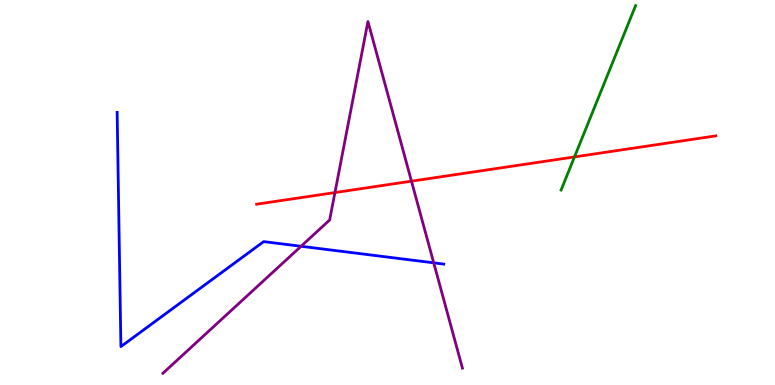[{'lines': ['blue', 'red'], 'intersections': []}, {'lines': ['green', 'red'], 'intersections': [{'x': 7.41, 'y': 5.92}]}, {'lines': ['purple', 'red'], 'intersections': [{'x': 4.32, 'y': 5.0}, {'x': 5.31, 'y': 5.29}]}, {'lines': ['blue', 'green'], 'intersections': []}, {'lines': ['blue', 'purple'], 'intersections': [{'x': 3.88, 'y': 3.6}, {'x': 5.6, 'y': 3.17}]}, {'lines': ['green', 'purple'], 'intersections': []}]